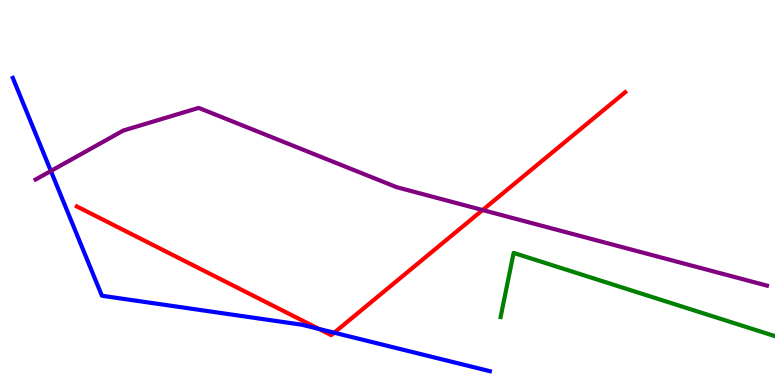[{'lines': ['blue', 'red'], 'intersections': [{'x': 4.11, 'y': 1.46}, {'x': 4.31, 'y': 1.36}]}, {'lines': ['green', 'red'], 'intersections': []}, {'lines': ['purple', 'red'], 'intersections': [{'x': 6.23, 'y': 4.54}]}, {'lines': ['blue', 'green'], 'intersections': []}, {'lines': ['blue', 'purple'], 'intersections': [{'x': 0.656, 'y': 5.56}]}, {'lines': ['green', 'purple'], 'intersections': []}]